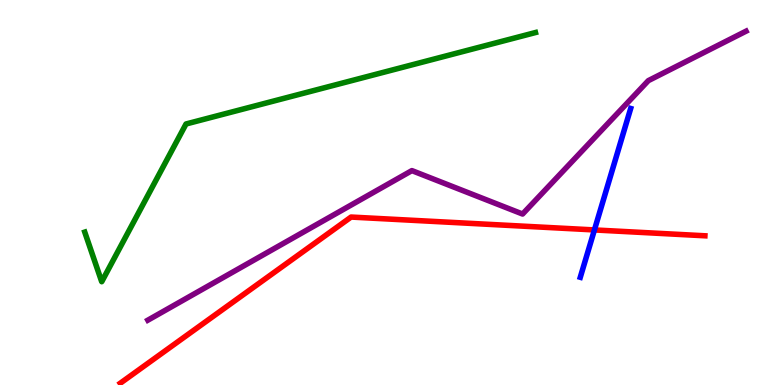[{'lines': ['blue', 'red'], 'intersections': [{'x': 7.67, 'y': 4.03}]}, {'lines': ['green', 'red'], 'intersections': []}, {'lines': ['purple', 'red'], 'intersections': []}, {'lines': ['blue', 'green'], 'intersections': []}, {'lines': ['blue', 'purple'], 'intersections': []}, {'lines': ['green', 'purple'], 'intersections': []}]